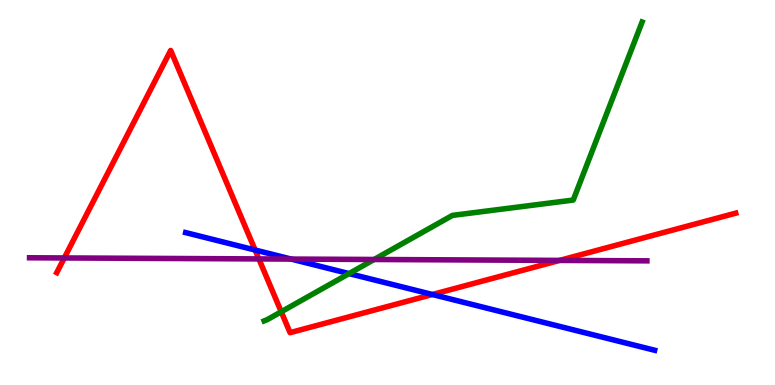[{'lines': ['blue', 'red'], 'intersections': [{'x': 3.29, 'y': 3.51}, {'x': 5.58, 'y': 2.35}]}, {'lines': ['green', 'red'], 'intersections': [{'x': 3.63, 'y': 1.9}]}, {'lines': ['purple', 'red'], 'intersections': [{'x': 0.83, 'y': 3.3}, {'x': 3.34, 'y': 3.27}, {'x': 7.22, 'y': 3.24}]}, {'lines': ['blue', 'green'], 'intersections': [{'x': 4.5, 'y': 2.89}]}, {'lines': ['blue', 'purple'], 'intersections': [{'x': 3.76, 'y': 3.27}]}, {'lines': ['green', 'purple'], 'intersections': [{'x': 4.83, 'y': 3.26}]}]